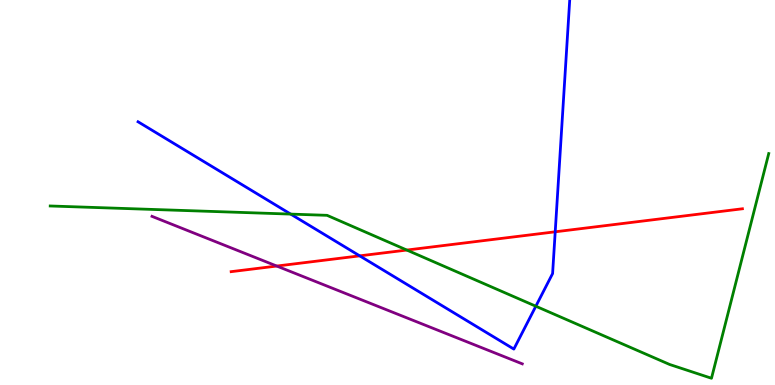[{'lines': ['blue', 'red'], 'intersections': [{'x': 4.64, 'y': 3.35}, {'x': 7.16, 'y': 3.98}]}, {'lines': ['green', 'red'], 'intersections': [{'x': 5.25, 'y': 3.51}]}, {'lines': ['purple', 'red'], 'intersections': [{'x': 3.57, 'y': 3.09}]}, {'lines': ['blue', 'green'], 'intersections': [{'x': 3.75, 'y': 4.44}, {'x': 6.91, 'y': 2.05}]}, {'lines': ['blue', 'purple'], 'intersections': []}, {'lines': ['green', 'purple'], 'intersections': []}]